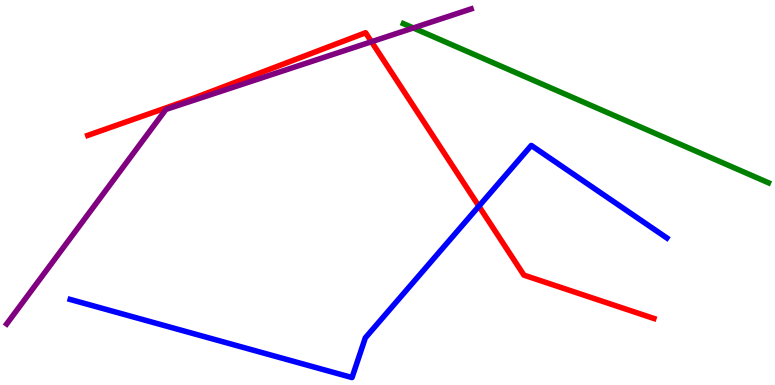[{'lines': ['blue', 'red'], 'intersections': [{'x': 6.18, 'y': 4.64}]}, {'lines': ['green', 'red'], 'intersections': []}, {'lines': ['purple', 'red'], 'intersections': [{'x': 4.79, 'y': 8.92}]}, {'lines': ['blue', 'green'], 'intersections': []}, {'lines': ['blue', 'purple'], 'intersections': []}, {'lines': ['green', 'purple'], 'intersections': [{'x': 5.33, 'y': 9.27}]}]